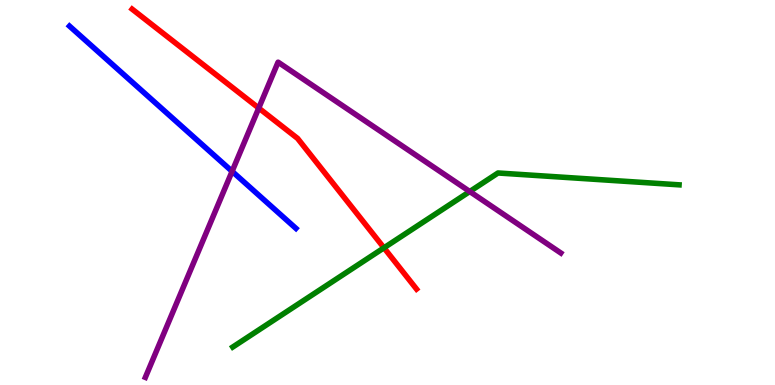[{'lines': ['blue', 'red'], 'intersections': []}, {'lines': ['green', 'red'], 'intersections': [{'x': 4.95, 'y': 3.56}]}, {'lines': ['purple', 'red'], 'intersections': [{'x': 3.34, 'y': 7.19}]}, {'lines': ['blue', 'green'], 'intersections': []}, {'lines': ['blue', 'purple'], 'intersections': [{'x': 2.99, 'y': 5.55}]}, {'lines': ['green', 'purple'], 'intersections': [{'x': 6.06, 'y': 5.03}]}]